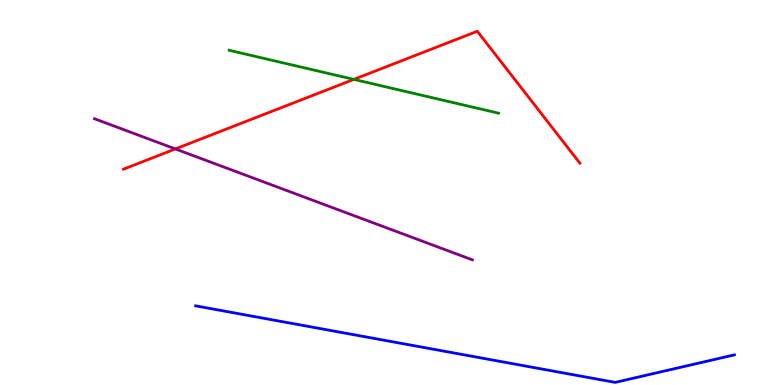[{'lines': ['blue', 'red'], 'intersections': []}, {'lines': ['green', 'red'], 'intersections': [{'x': 4.57, 'y': 7.94}]}, {'lines': ['purple', 'red'], 'intersections': [{'x': 2.26, 'y': 6.13}]}, {'lines': ['blue', 'green'], 'intersections': []}, {'lines': ['blue', 'purple'], 'intersections': []}, {'lines': ['green', 'purple'], 'intersections': []}]